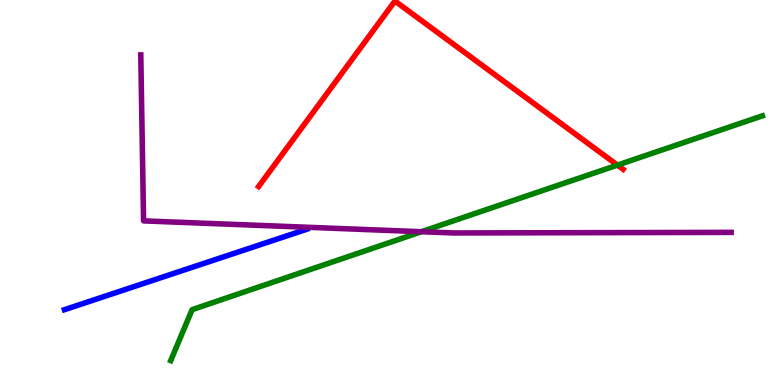[{'lines': ['blue', 'red'], 'intersections': []}, {'lines': ['green', 'red'], 'intersections': [{'x': 7.97, 'y': 5.71}]}, {'lines': ['purple', 'red'], 'intersections': []}, {'lines': ['blue', 'green'], 'intersections': []}, {'lines': ['blue', 'purple'], 'intersections': []}, {'lines': ['green', 'purple'], 'intersections': [{'x': 5.44, 'y': 3.98}]}]